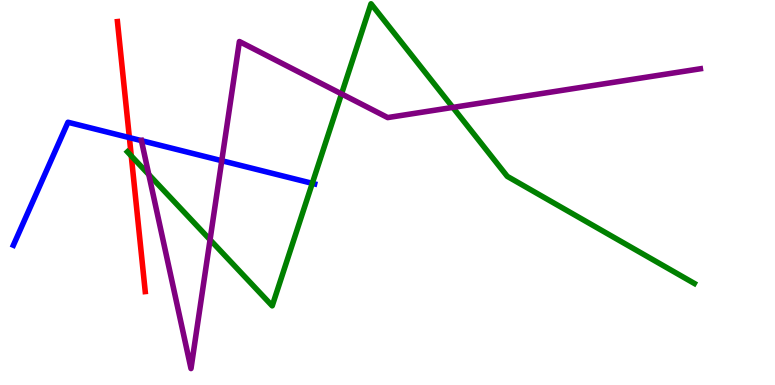[{'lines': ['blue', 'red'], 'intersections': [{'x': 1.67, 'y': 6.43}]}, {'lines': ['green', 'red'], 'intersections': [{'x': 1.69, 'y': 5.95}]}, {'lines': ['purple', 'red'], 'intersections': []}, {'lines': ['blue', 'green'], 'intersections': [{'x': 4.03, 'y': 5.24}]}, {'lines': ['blue', 'purple'], 'intersections': [{'x': 1.82, 'y': 6.35}, {'x': 2.86, 'y': 5.83}]}, {'lines': ['green', 'purple'], 'intersections': [{'x': 1.92, 'y': 5.47}, {'x': 2.71, 'y': 3.77}, {'x': 4.41, 'y': 7.56}, {'x': 5.84, 'y': 7.21}]}]